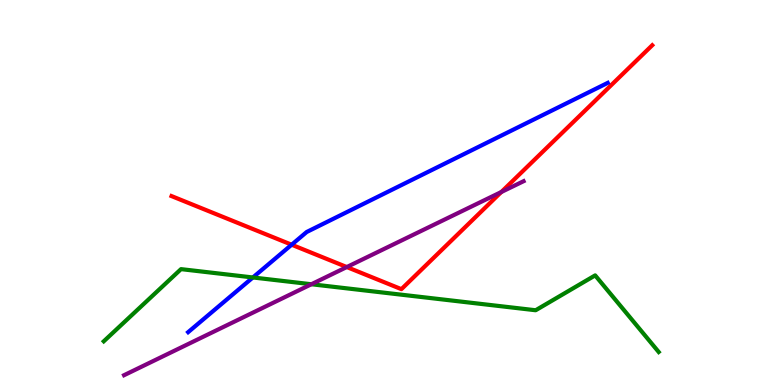[{'lines': ['blue', 'red'], 'intersections': [{'x': 3.76, 'y': 3.64}]}, {'lines': ['green', 'red'], 'intersections': []}, {'lines': ['purple', 'red'], 'intersections': [{'x': 4.47, 'y': 3.06}, {'x': 6.47, 'y': 5.01}]}, {'lines': ['blue', 'green'], 'intersections': [{'x': 3.26, 'y': 2.79}]}, {'lines': ['blue', 'purple'], 'intersections': []}, {'lines': ['green', 'purple'], 'intersections': [{'x': 4.02, 'y': 2.62}]}]